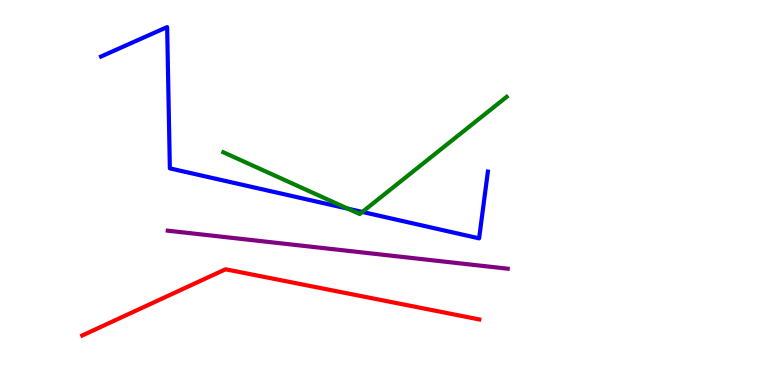[{'lines': ['blue', 'red'], 'intersections': []}, {'lines': ['green', 'red'], 'intersections': []}, {'lines': ['purple', 'red'], 'intersections': []}, {'lines': ['blue', 'green'], 'intersections': [{'x': 4.49, 'y': 4.58}, {'x': 4.68, 'y': 4.5}]}, {'lines': ['blue', 'purple'], 'intersections': []}, {'lines': ['green', 'purple'], 'intersections': []}]